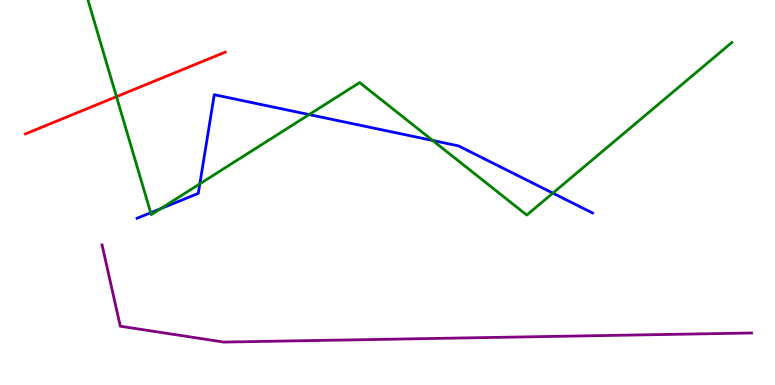[{'lines': ['blue', 'red'], 'intersections': []}, {'lines': ['green', 'red'], 'intersections': [{'x': 1.5, 'y': 7.49}]}, {'lines': ['purple', 'red'], 'intersections': []}, {'lines': ['blue', 'green'], 'intersections': [{'x': 1.94, 'y': 4.47}, {'x': 2.07, 'y': 4.58}, {'x': 2.58, 'y': 5.23}, {'x': 3.99, 'y': 7.02}, {'x': 5.58, 'y': 6.35}, {'x': 7.13, 'y': 4.98}]}, {'lines': ['blue', 'purple'], 'intersections': []}, {'lines': ['green', 'purple'], 'intersections': []}]